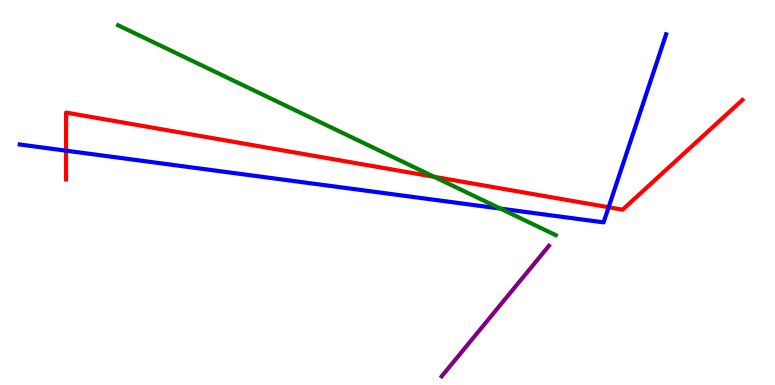[{'lines': ['blue', 'red'], 'intersections': [{'x': 0.852, 'y': 6.09}, {'x': 7.85, 'y': 4.62}]}, {'lines': ['green', 'red'], 'intersections': [{'x': 5.6, 'y': 5.41}]}, {'lines': ['purple', 'red'], 'intersections': []}, {'lines': ['blue', 'green'], 'intersections': [{'x': 6.46, 'y': 4.58}]}, {'lines': ['blue', 'purple'], 'intersections': []}, {'lines': ['green', 'purple'], 'intersections': []}]